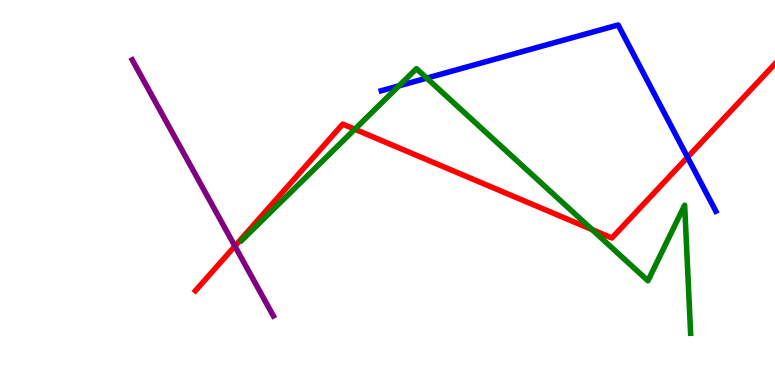[{'lines': ['blue', 'red'], 'intersections': [{'x': 8.87, 'y': 5.92}]}, {'lines': ['green', 'red'], 'intersections': [{'x': 4.58, 'y': 6.64}, {'x': 7.64, 'y': 4.04}]}, {'lines': ['purple', 'red'], 'intersections': [{'x': 3.03, 'y': 3.61}]}, {'lines': ['blue', 'green'], 'intersections': [{'x': 5.15, 'y': 7.77}, {'x': 5.51, 'y': 7.97}]}, {'lines': ['blue', 'purple'], 'intersections': []}, {'lines': ['green', 'purple'], 'intersections': []}]